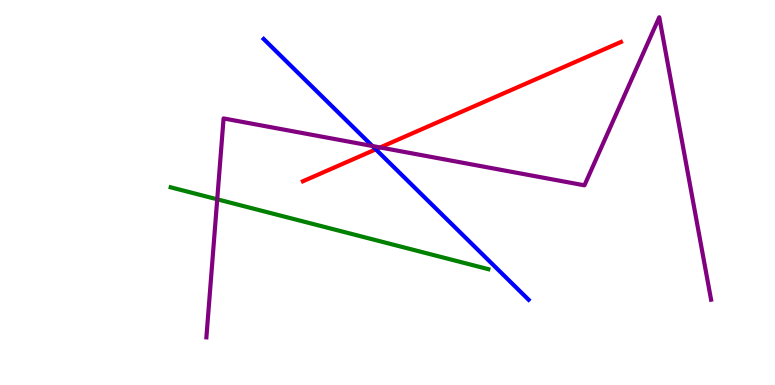[{'lines': ['blue', 'red'], 'intersections': [{'x': 4.85, 'y': 6.12}]}, {'lines': ['green', 'red'], 'intersections': []}, {'lines': ['purple', 'red'], 'intersections': [{'x': 4.9, 'y': 6.17}]}, {'lines': ['blue', 'green'], 'intersections': []}, {'lines': ['blue', 'purple'], 'intersections': [{'x': 4.81, 'y': 6.21}]}, {'lines': ['green', 'purple'], 'intersections': [{'x': 2.8, 'y': 4.82}]}]